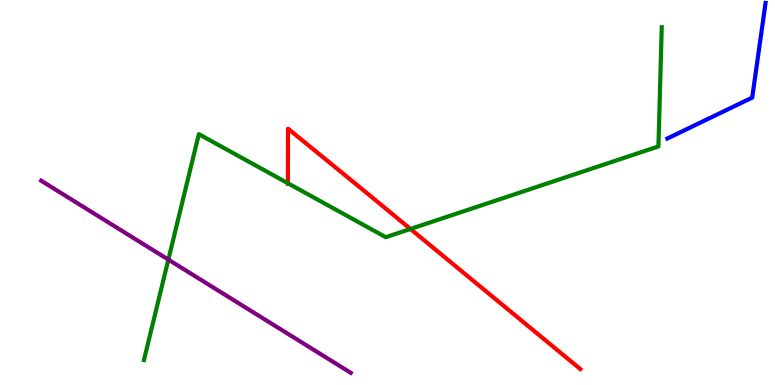[{'lines': ['blue', 'red'], 'intersections': []}, {'lines': ['green', 'red'], 'intersections': [{'x': 3.71, 'y': 5.24}, {'x': 5.3, 'y': 4.05}]}, {'lines': ['purple', 'red'], 'intersections': []}, {'lines': ['blue', 'green'], 'intersections': []}, {'lines': ['blue', 'purple'], 'intersections': []}, {'lines': ['green', 'purple'], 'intersections': [{'x': 2.17, 'y': 3.26}]}]